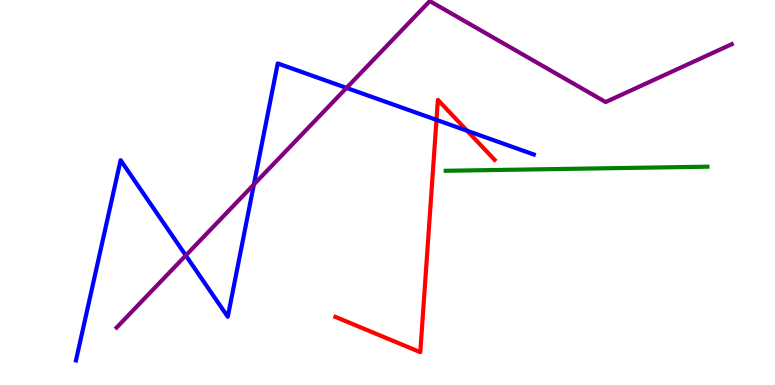[{'lines': ['blue', 'red'], 'intersections': [{'x': 5.63, 'y': 6.89}, {'x': 6.03, 'y': 6.6}]}, {'lines': ['green', 'red'], 'intersections': []}, {'lines': ['purple', 'red'], 'intersections': []}, {'lines': ['blue', 'green'], 'intersections': []}, {'lines': ['blue', 'purple'], 'intersections': [{'x': 2.4, 'y': 3.37}, {'x': 3.28, 'y': 5.21}, {'x': 4.47, 'y': 7.72}]}, {'lines': ['green', 'purple'], 'intersections': []}]